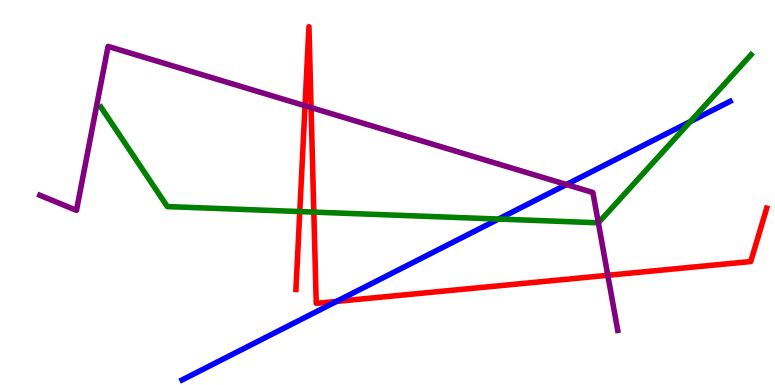[{'lines': ['blue', 'red'], 'intersections': [{'x': 4.34, 'y': 2.17}]}, {'lines': ['green', 'red'], 'intersections': [{'x': 3.87, 'y': 4.5}, {'x': 4.05, 'y': 4.49}]}, {'lines': ['purple', 'red'], 'intersections': [{'x': 3.94, 'y': 7.25}, {'x': 4.01, 'y': 7.21}, {'x': 7.84, 'y': 2.85}]}, {'lines': ['blue', 'green'], 'intersections': [{'x': 6.43, 'y': 4.31}, {'x': 8.91, 'y': 6.84}]}, {'lines': ['blue', 'purple'], 'intersections': [{'x': 7.31, 'y': 5.21}]}, {'lines': ['green', 'purple'], 'intersections': [{'x': 7.72, 'y': 4.21}]}]